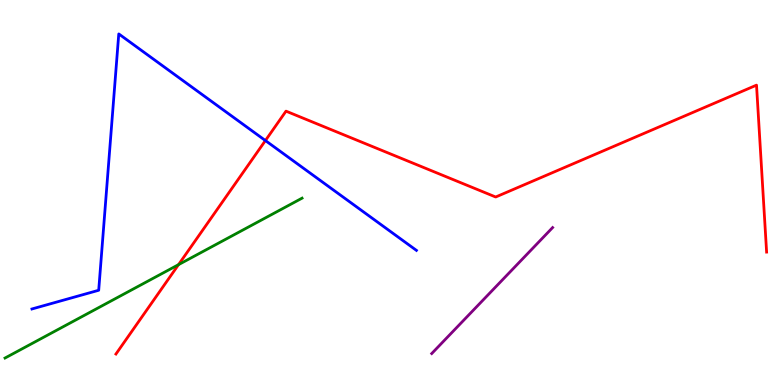[{'lines': ['blue', 'red'], 'intersections': [{'x': 3.42, 'y': 6.35}]}, {'lines': ['green', 'red'], 'intersections': [{'x': 2.3, 'y': 3.13}]}, {'lines': ['purple', 'red'], 'intersections': []}, {'lines': ['blue', 'green'], 'intersections': []}, {'lines': ['blue', 'purple'], 'intersections': []}, {'lines': ['green', 'purple'], 'intersections': []}]